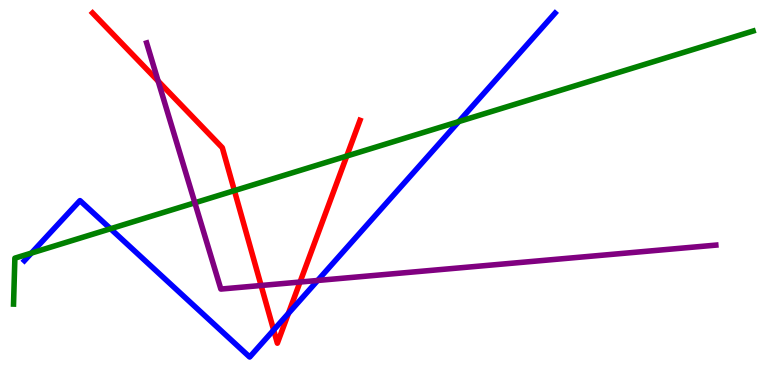[{'lines': ['blue', 'red'], 'intersections': [{'x': 3.53, 'y': 1.43}, {'x': 3.72, 'y': 1.86}]}, {'lines': ['green', 'red'], 'intersections': [{'x': 3.02, 'y': 5.05}, {'x': 4.47, 'y': 5.95}]}, {'lines': ['purple', 'red'], 'intersections': [{'x': 2.04, 'y': 7.89}, {'x': 3.37, 'y': 2.58}, {'x': 3.87, 'y': 2.67}]}, {'lines': ['blue', 'green'], 'intersections': [{'x': 0.405, 'y': 3.43}, {'x': 1.43, 'y': 4.06}, {'x': 5.92, 'y': 6.84}]}, {'lines': ['blue', 'purple'], 'intersections': [{'x': 4.1, 'y': 2.72}]}, {'lines': ['green', 'purple'], 'intersections': [{'x': 2.51, 'y': 4.73}]}]